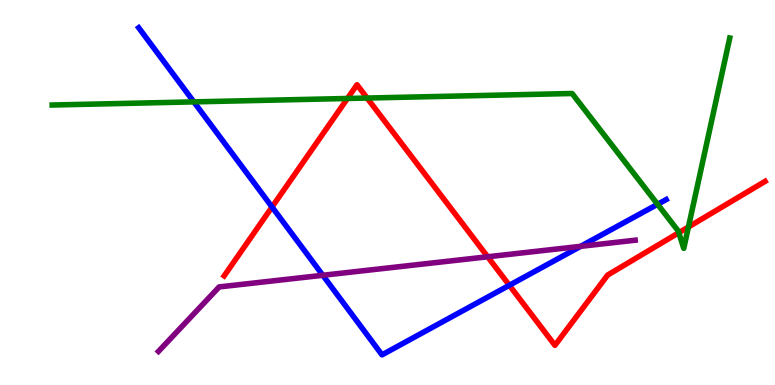[{'lines': ['blue', 'red'], 'intersections': [{'x': 3.51, 'y': 4.62}, {'x': 6.57, 'y': 2.59}]}, {'lines': ['green', 'red'], 'intersections': [{'x': 4.48, 'y': 7.44}, {'x': 4.74, 'y': 7.45}, {'x': 8.76, 'y': 3.96}, {'x': 8.88, 'y': 4.1}]}, {'lines': ['purple', 'red'], 'intersections': [{'x': 6.29, 'y': 3.33}]}, {'lines': ['blue', 'green'], 'intersections': [{'x': 2.5, 'y': 7.35}, {'x': 8.49, 'y': 4.69}]}, {'lines': ['blue', 'purple'], 'intersections': [{'x': 4.17, 'y': 2.85}, {'x': 7.49, 'y': 3.6}]}, {'lines': ['green', 'purple'], 'intersections': []}]